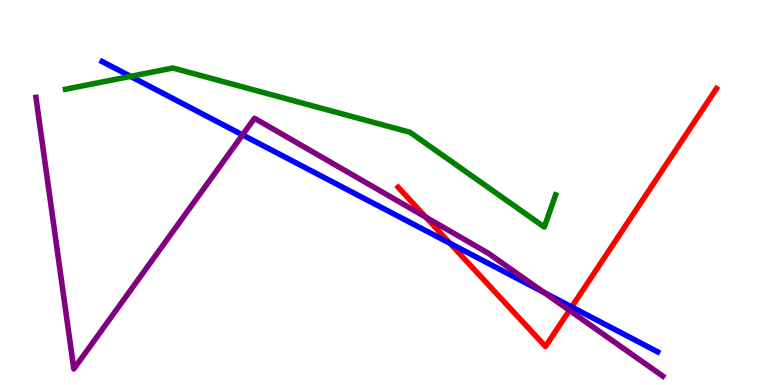[{'lines': ['blue', 'red'], 'intersections': [{'x': 5.81, 'y': 3.68}, {'x': 7.38, 'y': 2.03}]}, {'lines': ['green', 'red'], 'intersections': []}, {'lines': ['purple', 'red'], 'intersections': [{'x': 5.5, 'y': 4.36}, {'x': 7.35, 'y': 1.94}]}, {'lines': ['blue', 'green'], 'intersections': [{'x': 1.68, 'y': 8.02}]}, {'lines': ['blue', 'purple'], 'intersections': [{'x': 3.13, 'y': 6.5}, {'x': 7.02, 'y': 2.4}]}, {'lines': ['green', 'purple'], 'intersections': []}]